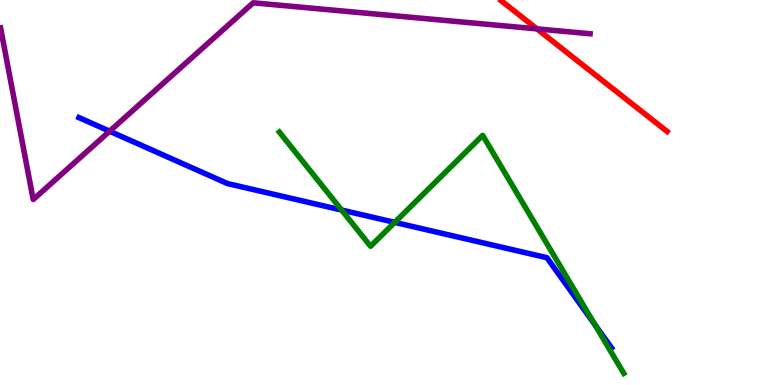[{'lines': ['blue', 'red'], 'intersections': []}, {'lines': ['green', 'red'], 'intersections': []}, {'lines': ['purple', 'red'], 'intersections': [{'x': 6.93, 'y': 9.25}]}, {'lines': ['blue', 'green'], 'intersections': [{'x': 4.41, 'y': 4.54}, {'x': 5.09, 'y': 4.22}, {'x': 7.68, 'y': 1.57}]}, {'lines': ['blue', 'purple'], 'intersections': [{'x': 1.41, 'y': 6.59}]}, {'lines': ['green', 'purple'], 'intersections': []}]